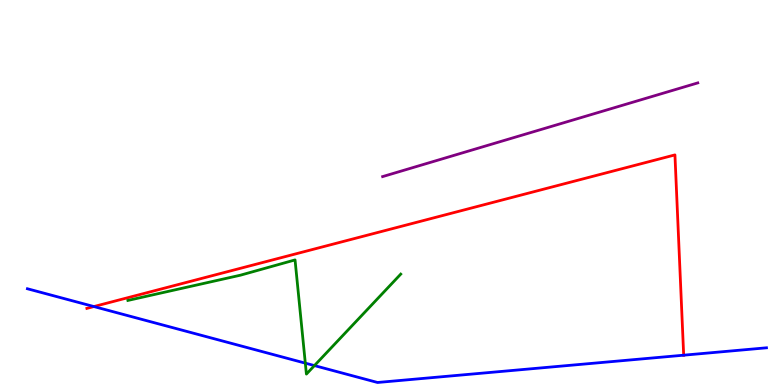[{'lines': ['blue', 'red'], 'intersections': [{'x': 1.21, 'y': 2.04}, {'x': 8.82, 'y': 0.774}]}, {'lines': ['green', 'red'], 'intersections': []}, {'lines': ['purple', 'red'], 'intersections': []}, {'lines': ['blue', 'green'], 'intersections': [{'x': 3.94, 'y': 0.568}, {'x': 4.06, 'y': 0.504}]}, {'lines': ['blue', 'purple'], 'intersections': []}, {'lines': ['green', 'purple'], 'intersections': []}]